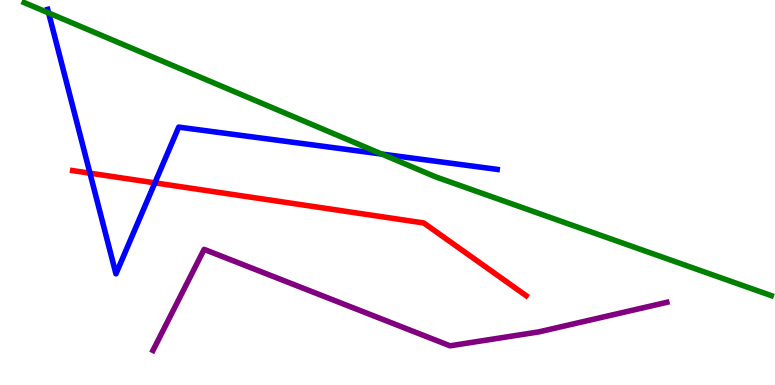[{'lines': ['blue', 'red'], 'intersections': [{'x': 1.16, 'y': 5.5}, {'x': 2.0, 'y': 5.25}]}, {'lines': ['green', 'red'], 'intersections': []}, {'lines': ['purple', 'red'], 'intersections': []}, {'lines': ['blue', 'green'], 'intersections': [{'x': 0.627, 'y': 9.66}, {'x': 4.93, 'y': 6.0}]}, {'lines': ['blue', 'purple'], 'intersections': []}, {'lines': ['green', 'purple'], 'intersections': []}]